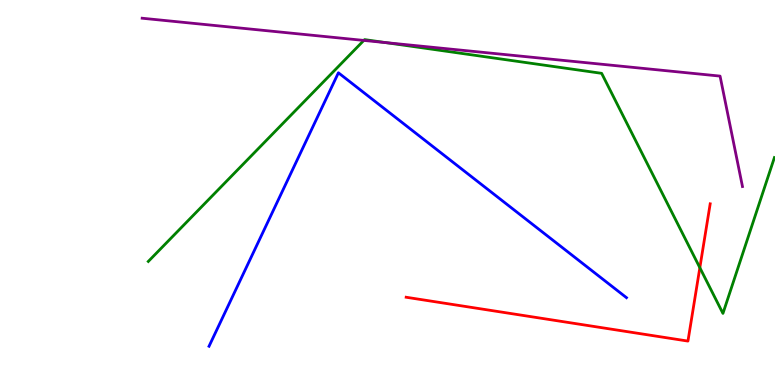[{'lines': ['blue', 'red'], 'intersections': []}, {'lines': ['green', 'red'], 'intersections': [{'x': 9.03, 'y': 3.05}]}, {'lines': ['purple', 'red'], 'intersections': []}, {'lines': ['blue', 'green'], 'intersections': []}, {'lines': ['blue', 'purple'], 'intersections': []}, {'lines': ['green', 'purple'], 'intersections': [{'x': 4.69, 'y': 8.95}, {'x': 4.98, 'y': 8.89}]}]